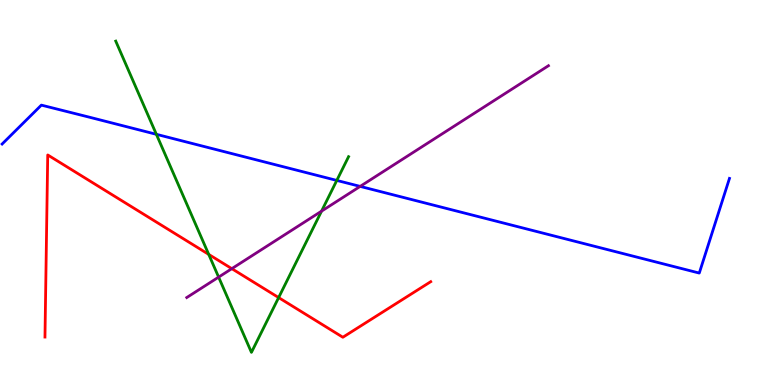[{'lines': ['blue', 'red'], 'intersections': []}, {'lines': ['green', 'red'], 'intersections': [{'x': 2.69, 'y': 3.39}, {'x': 3.6, 'y': 2.27}]}, {'lines': ['purple', 'red'], 'intersections': [{'x': 2.99, 'y': 3.02}]}, {'lines': ['blue', 'green'], 'intersections': [{'x': 2.02, 'y': 6.51}, {'x': 4.35, 'y': 5.31}]}, {'lines': ['blue', 'purple'], 'intersections': [{'x': 4.65, 'y': 5.16}]}, {'lines': ['green', 'purple'], 'intersections': [{'x': 2.82, 'y': 2.8}, {'x': 4.15, 'y': 4.52}]}]